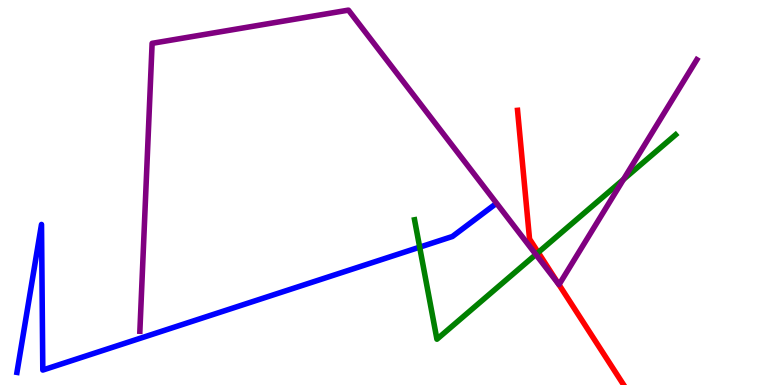[{'lines': ['blue', 'red'], 'intersections': []}, {'lines': ['green', 'red'], 'intersections': [{'x': 6.94, 'y': 3.44}]}, {'lines': ['purple', 'red'], 'intersections': [{'x': 7.21, 'y': 2.61}]}, {'lines': ['blue', 'green'], 'intersections': [{'x': 5.42, 'y': 3.58}]}, {'lines': ['blue', 'purple'], 'intersections': []}, {'lines': ['green', 'purple'], 'intersections': [{'x': 6.91, 'y': 3.39}, {'x': 8.04, 'y': 5.34}]}]